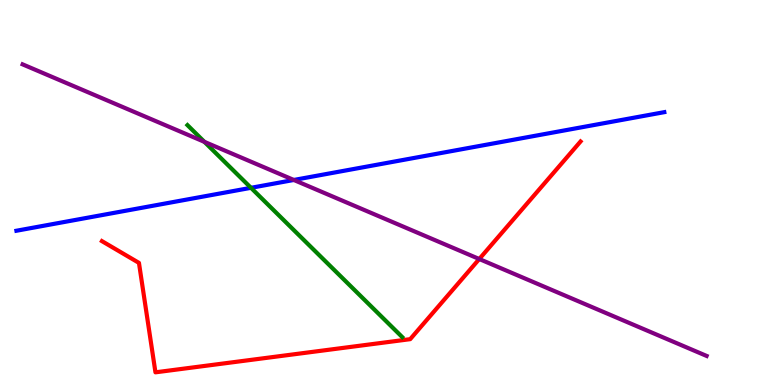[{'lines': ['blue', 'red'], 'intersections': []}, {'lines': ['green', 'red'], 'intersections': []}, {'lines': ['purple', 'red'], 'intersections': [{'x': 6.18, 'y': 3.27}]}, {'lines': ['blue', 'green'], 'intersections': [{'x': 3.24, 'y': 5.12}]}, {'lines': ['blue', 'purple'], 'intersections': [{'x': 3.79, 'y': 5.33}]}, {'lines': ['green', 'purple'], 'intersections': [{'x': 2.64, 'y': 6.32}]}]